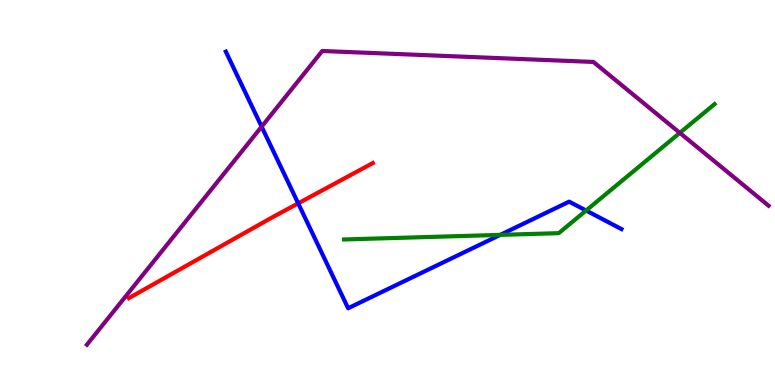[{'lines': ['blue', 'red'], 'intersections': [{'x': 3.85, 'y': 4.72}]}, {'lines': ['green', 'red'], 'intersections': []}, {'lines': ['purple', 'red'], 'intersections': []}, {'lines': ['blue', 'green'], 'intersections': [{'x': 6.45, 'y': 3.9}, {'x': 7.56, 'y': 4.53}]}, {'lines': ['blue', 'purple'], 'intersections': [{'x': 3.38, 'y': 6.71}]}, {'lines': ['green', 'purple'], 'intersections': [{'x': 8.77, 'y': 6.55}]}]